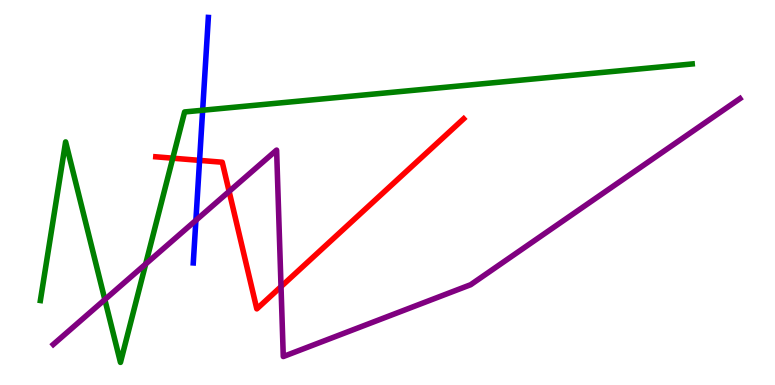[{'lines': ['blue', 'red'], 'intersections': [{'x': 2.58, 'y': 5.83}]}, {'lines': ['green', 'red'], 'intersections': [{'x': 2.23, 'y': 5.89}]}, {'lines': ['purple', 'red'], 'intersections': [{'x': 2.96, 'y': 5.03}, {'x': 3.63, 'y': 2.55}]}, {'lines': ['blue', 'green'], 'intersections': [{'x': 2.61, 'y': 7.14}]}, {'lines': ['blue', 'purple'], 'intersections': [{'x': 2.53, 'y': 4.28}]}, {'lines': ['green', 'purple'], 'intersections': [{'x': 1.35, 'y': 2.22}, {'x': 1.88, 'y': 3.14}]}]